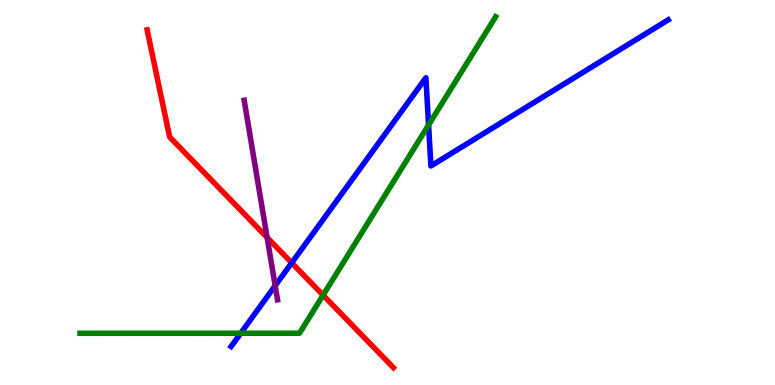[{'lines': ['blue', 'red'], 'intersections': [{'x': 3.76, 'y': 3.17}]}, {'lines': ['green', 'red'], 'intersections': [{'x': 4.17, 'y': 2.33}]}, {'lines': ['purple', 'red'], 'intersections': [{'x': 3.45, 'y': 3.83}]}, {'lines': ['blue', 'green'], 'intersections': [{'x': 3.11, 'y': 1.34}, {'x': 5.53, 'y': 6.75}]}, {'lines': ['blue', 'purple'], 'intersections': [{'x': 3.55, 'y': 2.58}]}, {'lines': ['green', 'purple'], 'intersections': []}]